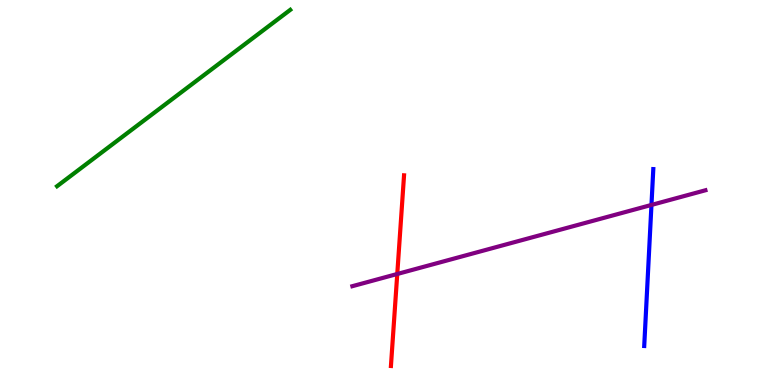[{'lines': ['blue', 'red'], 'intersections': []}, {'lines': ['green', 'red'], 'intersections': []}, {'lines': ['purple', 'red'], 'intersections': [{'x': 5.13, 'y': 2.88}]}, {'lines': ['blue', 'green'], 'intersections': []}, {'lines': ['blue', 'purple'], 'intersections': [{'x': 8.41, 'y': 4.68}]}, {'lines': ['green', 'purple'], 'intersections': []}]